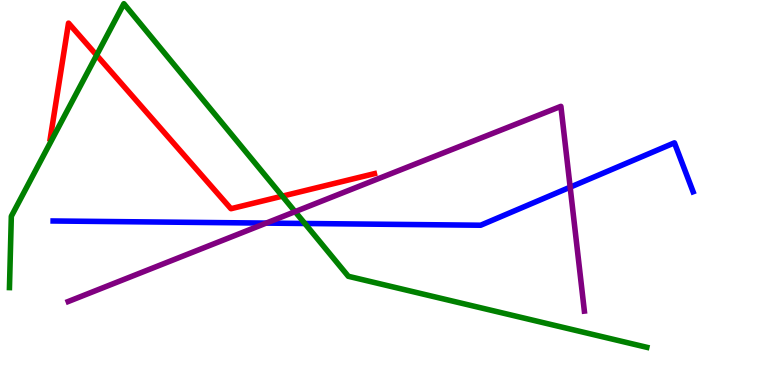[{'lines': ['blue', 'red'], 'intersections': []}, {'lines': ['green', 'red'], 'intersections': [{'x': 1.25, 'y': 8.57}, {'x': 3.64, 'y': 4.9}]}, {'lines': ['purple', 'red'], 'intersections': []}, {'lines': ['blue', 'green'], 'intersections': [{'x': 3.93, 'y': 4.2}]}, {'lines': ['blue', 'purple'], 'intersections': [{'x': 3.43, 'y': 4.21}, {'x': 7.36, 'y': 5.14}]}, {'lines': ['green', 'purple'], 'intersections': [{'x': 3.81, 'y': 4.5}]}]